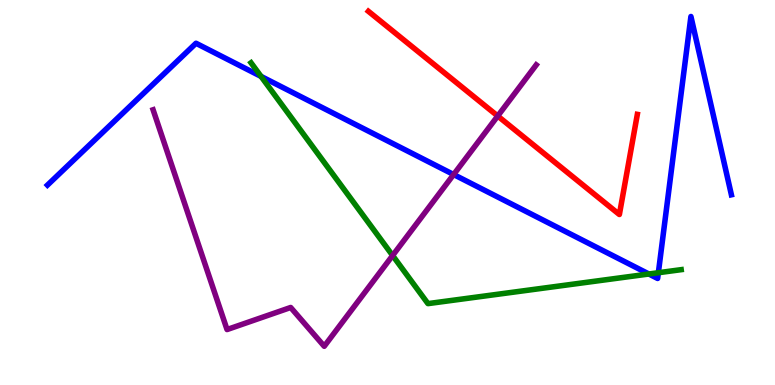[{'lines': ['blue', 'red'], 'intersections': []}, {'lines': ['green', 'red'], 'intersections': []}, {'lines': ['purple', 'red'], 'intersections': [{'x': 6.42, 'y': 6.99}]}, {'lines': ['blue', 'green'], 'intersections': [{'x': 3.37, 'y': 8.02}, {'x': 8.37, 'y': 2.88}, {'x': 8.5, 'y': 2.92}]}, {'lines': ['blue', 'purple'], 'intersections': [{'x': 5.85, 'y': 5.47}]}, {'lines': ['green', 'purple'], 'intersections': [{'x': 5.07, 'y': 3.36}]}]